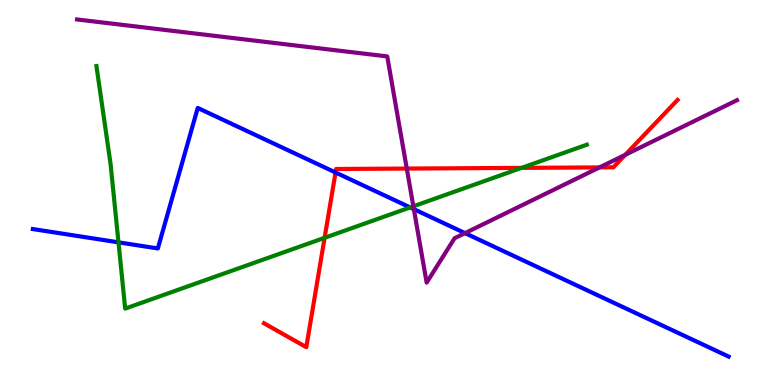[{'lines': ['blue', 'red'], 'intersections': [{'x': 4.33, 'y': 5.52}]}, {'lines': ['green', 'red'], 'intersections': [{'x': 4.19, 'y': 3.82}, {'x': 6.73, 'y': 5.64}]}, {'lines': ['purple', 'red'], 'intersections': [{'x': 5.25, 'y': 5.62}, {'x': 7.74, 'y': 5.65}, {'x': 8.07, 'y': 5.98}]}, {'lines': ['blue', 'green'], 'intersections': [{'x': 1.53, 'y': 3.71}, {'x': 5.29, 'y': 4.61}]}, {'lines': ['blue', 'purple'], 'intersections': [{'x': 5.34, 'y': 4.57}, {'x': 6.0, 'y': 3.94}]}, {'lines': ['green', 'purple'], 'intersections': [{'x': 5.33, 'y': 4.64}]}]